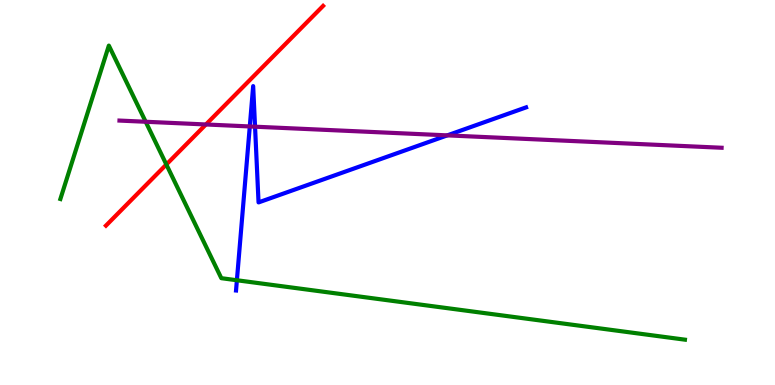[{'lines': ['blue', 'red'], 'intersections': []}, {'lines': ['green', 'red'], 'intersections': [{'x': 2.15, 'y': 5.73}]}, {'lines': ['purple', 'red'], 'intersections': [{'x': 2.66, 'y': 6.77}]}, {'lines': ['blue', 'green'], 'intersections': [{'x': 3.06, 'y': 2.72}]}, {'lines': ['blue', 'purple'], 'intersections': [{'x': 3.22, 'y': 6.72}, {'x': 3.29, 'y': 6.71}, {'x': 5.77, 'y': 6.48}]}, {'lines': ['green', 'purple'], 'intersections': [{'x': 1.88, 'y': 6.84}]}]